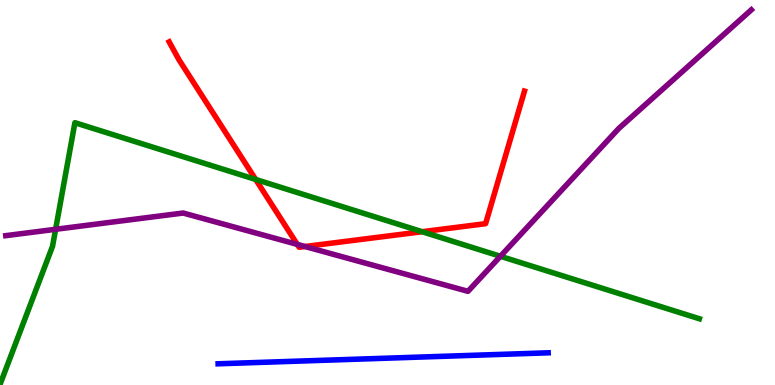[{'lines': ['blue', 'red'], 'intersections': []}, {'lines': ['green', 'red'], 'intersections': [{'x': 3.3, 'y': 5.34}, {'x': 5.45, 'y': 3.98}]}, {'lines': ['purple', 'red'], 'intersections': [{'x': 3.84, 'y': 3.65}, {'x': 3.94, 'y': 3.6}]}, {'lines': ['blue', 'green'], 'intersections': []}, {'lines': ['blue', 'purple'], 'intersections': []}, {'lines': ['green', 'purple'], 'intersections': [{'x': 0.718, 'y': 4.04}, {'x': 6.46, 'y': 3.34}]}]